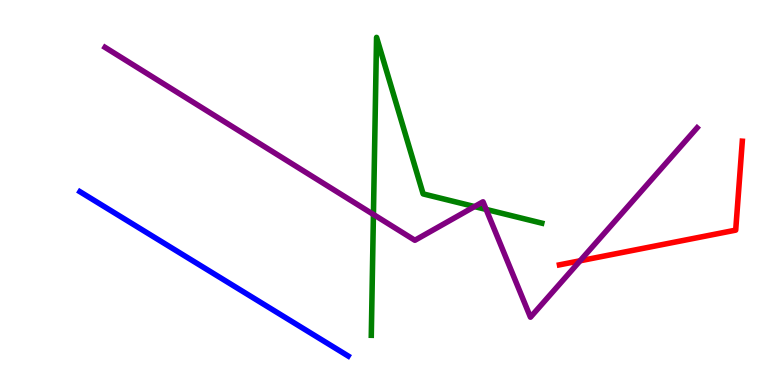[{'lines': ['blue', 'red'], 'intersections': []}, {'lines': ['green', 'red'], 'intersections': []}, {'lines': ['purple', 'red'], 'intersections': [{'x': 7.49, 'y': 3.23}]}, {'lines': ['blue', 'green'], 'intersections': []}, {'lines': ['blue', 'purple'], 'intersections': []}, {'lines': ['green', 'purple'], 'intersections': [{'x': 4.82, 'y': 4.43}, {'x': 6.12, 'y': 4.63}, {'x': 6.27, 'y': 4.56}]}]